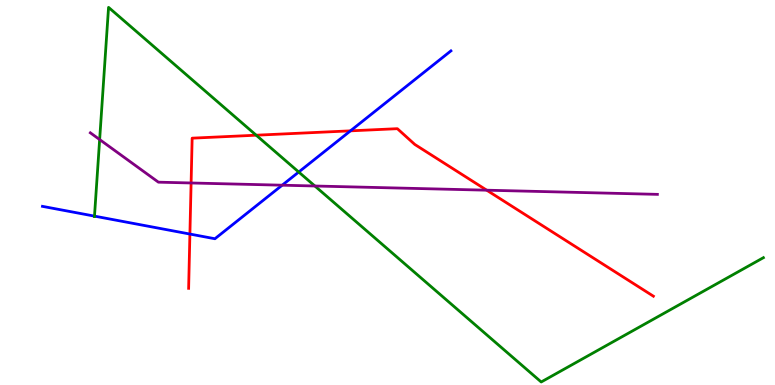[{'lines': ['blue', 'red'], 'intersections': [{'x': 2.45, 'y': 3.92}, {'x': 4.52, 'y': 6.6}]}, {'lines': ['green', 'red'], 'intersections': [{'x': 3.31, 'y': 6.49}]}, {'lines': ['purple', 'red'], 'intersections': [{'x': 2.47, 'y': 5.25}, {'x': 6.28, 'y': 5.06}]}, {'lines': ['blue', 'green'], 'intersections': [{'x': 1.22, 'y': 4.39}, {'x': 3.85, 'y': 5.53}]}, {'lines': ['blue', 'purple'], 'intersections': [{'x': 3.64, 'y': 5.19}]}, {'lines': ['green', 'purple'], 'intersections': [{'x': 1.29, 'y': 6.38}, {'x': 4.06, 'y': 5.17}]}]